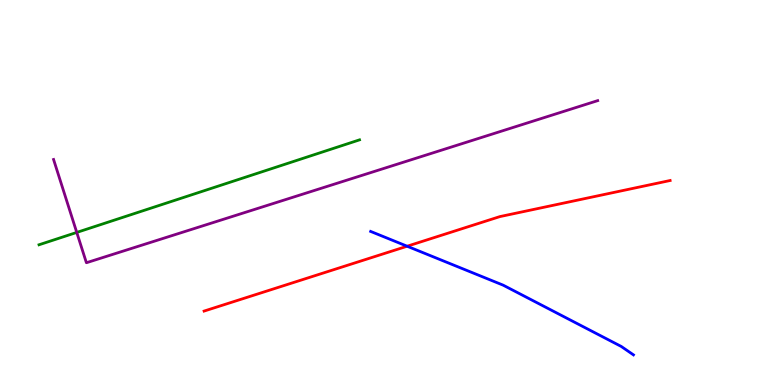[{'lines': ['blue', 'red'], 'intersections': [{'x': 5.25, 'y': 3.6}]}, {'lines': ['green', 'red'], 'intersections': []}, {'lines': ['purple', 'red'], 'intersections': []}, {'lines': ['blue', 'green'], 'intersections': []}, {'lines': ['blue', 'purple'], 'intersections': []}, {'lines': ['green', 'purple'], 'intersections': [{'x': 0.99, 'y': 3.96}]}]